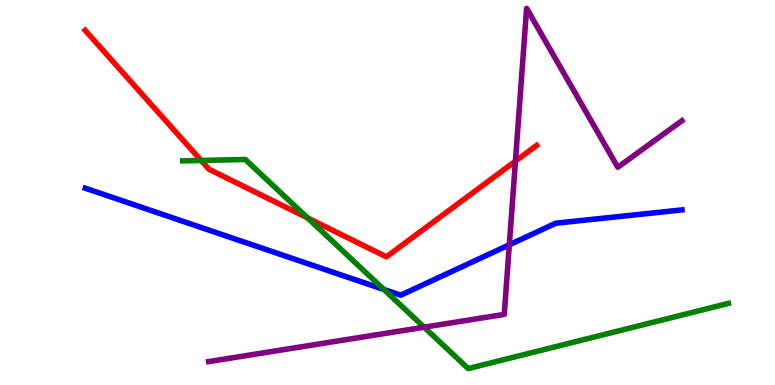[{'lines': ['blue', 'red'], 'intersections': []}, {'lines': ['green', 'red'], 'intersections': [{'x': 2.6, 'y': 5.83}, {'x': 3.97, 'y': 4.34}]}, {'lines': ['purple', 'red'], 'intersections': [{'x': 6.65, 'y': 5.81}]}, {'lines': ['blue', 'green'], 'intersections': [{'x': 4.95, 'y': 2.48}]}, {'lines': ['blue', 'purple'], 'intersections': [{'x': 6.57, 'y': 3.64}]}, {'lines': ['green', 'purple'], 'intersections': [{'x': 5.47, 'y': 1.5}]}]